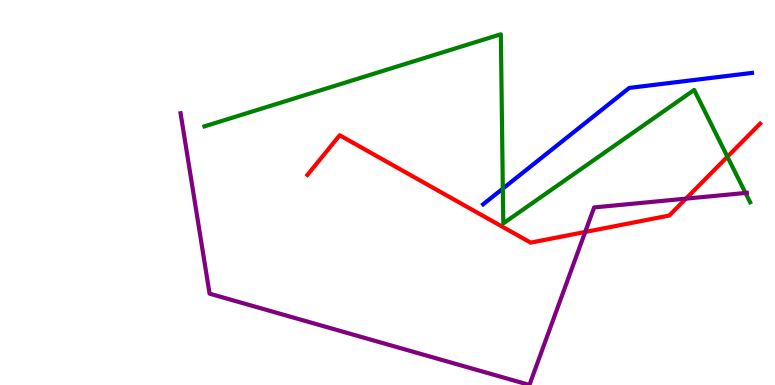[{'lines': ['blue', 'red'], 'intersections': []}, {'lines': ['green', 'red'], 'intersections': [{'x': 9.39, 'y': 5.93}]}, {'lines': ['purple', 'red'], 'intersections': [{'x': 7.55, 'y': 3.97}, {'x': 8.85, 'y': 4.84}]}, {'lines': ['blue', 'green'], 'intersections': [{'x': 6.49, 'y': 5.1}]}, {'lines': ['blue', 'purple'], 'intersections': []}, {'lines': ['green', 'purple'], 'intersections': [{'x': 9.62, 'y': 4.99}]}]